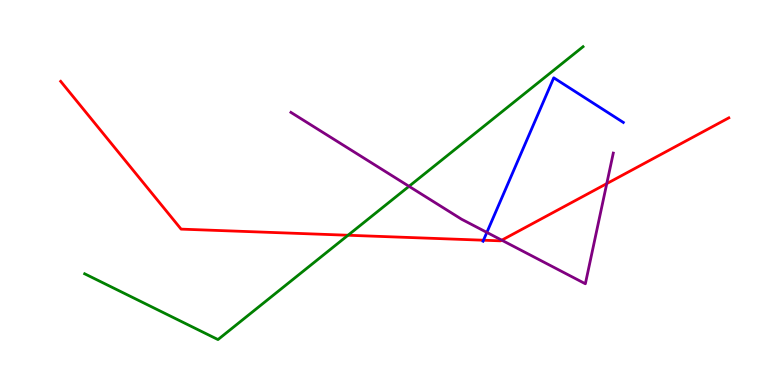[{'lines': ['blue', 'red'], 'intersections': [{'x': 6.24, 'y': 3.76}]}, {'lines': ['green', 'red'], 'intersections': [{'x': 4.49, 'y': 3.89}]}, {'lines': ['purple', 'red'], 'intersections': [{'x': 6.47, 'y': 3.76}, {'x': 7.83, 'y': 5.23}]}, {'lines': ['blue', 'green'], 'intersections': []}, {'lines': ['blue', 'purple'], 'intersections': [{'x': 6.28, 'y': 3.96}]}, {'lines': ['green', 'purple'], 'intersections': [{'x': 5.28, 'y': 5.16}]}]